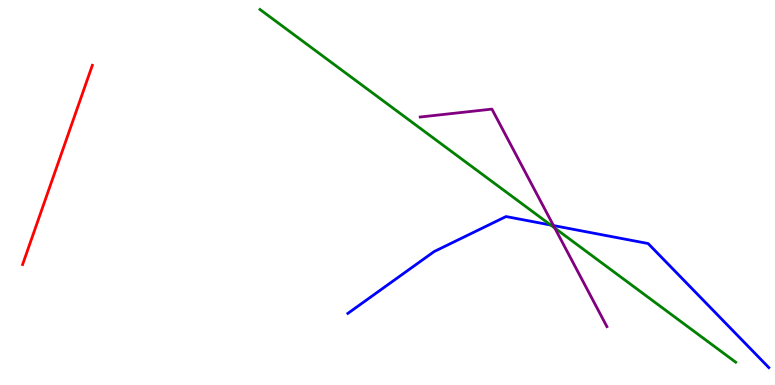[{'lines': ['blue', 'red'], 'intersections': []}, {'lines': ['green', 'red'], 'intersections': []}, {'lines': ['purple', 'red'], 'intersections': []}, {'lines': ['blue', 'green'], 'intersections': [{'x': 7.11, 'y': 4.16}]}, {'lines': ['blue', 'purple'], 'intersections': [{'x': 7.14, 'y': 4.14}]}, {'lines': ['green', 'purple'], 'intersections': [{'x': 7.16, 'y': 4.08}]}]